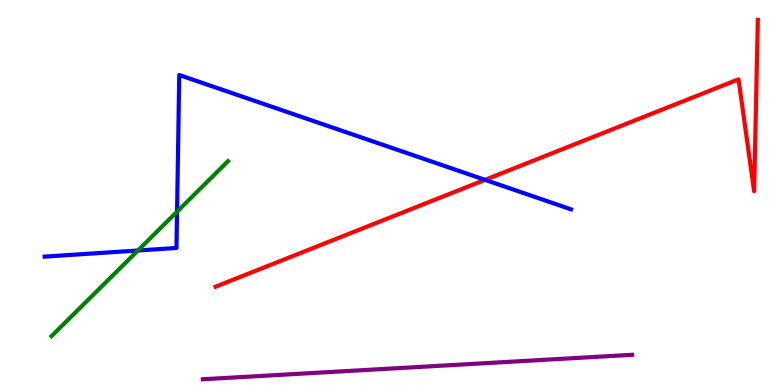[{'lines': ['blue', 'red'], 'intersections': [{'x': 6.26, 'y': 5.33}]}, {'lines': ['green', 'red'], 'intersections': []}, {'lines': ['purple', 'red'], 'intersections': []}, {'lines': ['blue', 'green'], 'intersections': [{'x': 1.78, 'y': 3.49}, {'x': 2.28, 'y': 4.5}]}, {'lines': ['blue', 'purple'], 'intersections': []}, {'lines': ['green', 'purple'], 'intersections': []}]